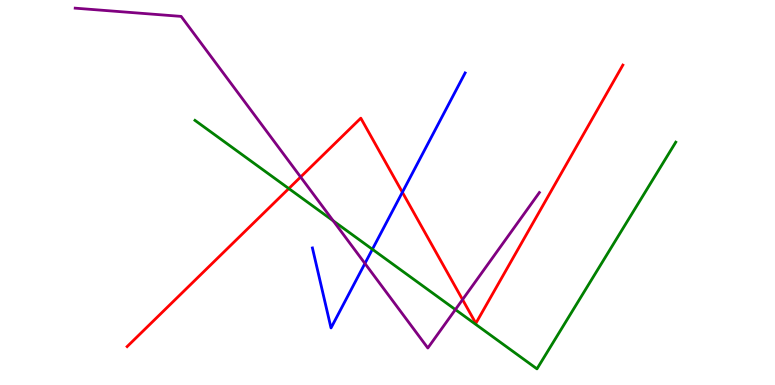[{'lines': ['blue', 'red'], 'intersections': [{'x': 5.19, 'y': 5.01}]}, {'lines': ['green', 'red'], 'intersections': [{'x': 3.73, 'y': 5.1}]}, {'lines': ['purple', 'red'], 'intersections': [{'x': 3.88, 'y': 5.4}, {'x': 5.97, 'y': 2.22}]}, {'lines': ['blue', 'green'], 'intersections': [{'x': 4.8, 'y': 3.53}]}, {'lines': ['blue', 'purple'], 'intersections': [{'x': 4.71, 'y': 3.16}]}, {'lines': ['green', 'purple'], 'intersections': [{'x': 4.3, 'y': 4.26}, {'x': 5.88, 'y': 1.96}]}]